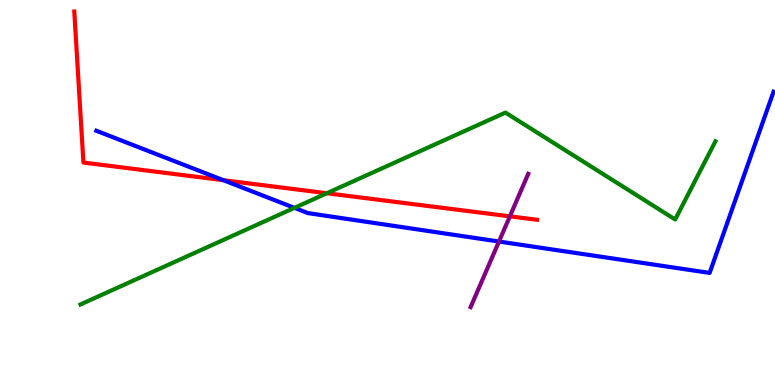[{'lines': ['blue', 'red'], 'intersections': [{'x': 2.88, 'y': 5.32}]}, {'lines': ['green', 'red'], 'intersections': [{'x': 4.22, 'y': 4.98}]}, {'lines': ['purple', 'red'], 'intersections': [{'x': 6.58, 'y': 4.38}]}, {'lines': ['blue', 'green'], 'intersections': [{'x': 3.8, 'y': 4.6}]}, {'lines': ['blue', 'purple'], 'intersections': [{'x': 6.44, 'y': 3.73}]}, {'lines': ['green', 'purple'], 'intersections': []}]